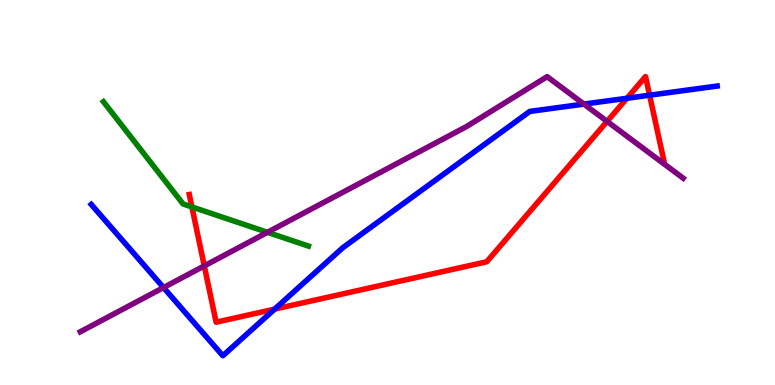[{'lines': ['blue', 'red'], 'intersections': [{'x': 3.54, 'y': 1.97}, {'x': 8.09, 'y': 7.45}, {'x': 8.38, 'y': 7.53}]}, {'lines': ['green', 'red'], 'intersections': [{'x': 2.48, 'y': 4.63}]}, {'lines': ['purple', 'red'], 'intersections': [{'x': 2.64, 'y': 3.09}, {'x': 7.83, 'y': 6.85}]}, {'lines': ['blue', 'green'], 'intersections': []}, {'lines': ['blue', 'purple'], 'intersections': [{'x': 2.11, 'y': 2.53}, {'x': 7.53, 'y': 7.3}]}, {'lines': ['green', 'purple'], 'intersections': [{'x': 3.45, 'y': 3.97}]}]